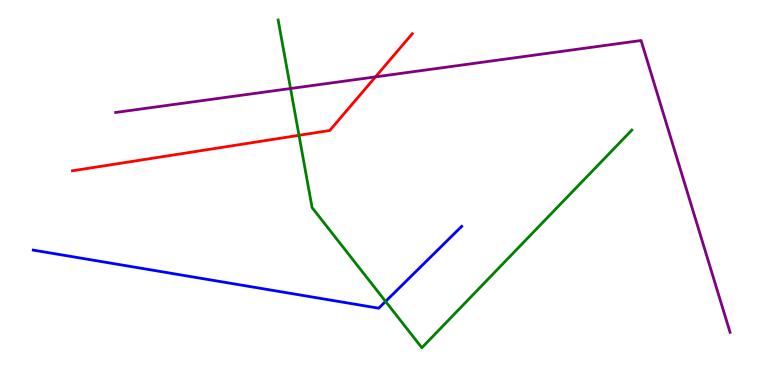[{'lines': ['blue', 'red'], 'intersections': []}, {'lines': ['green', 'red'], 'intersections': [{'x': 3.86, 'y': 6.49}]}, {'lines': ['purple', 'red'], 'intersections': [{'x': 4.85, 'y': 8.0}]}, {'lines': ['blue', 'green'], 'intersections': [{'x': 4.98, 'y': 2.17}]}, {'lines': ['blue', 'purple'], 'intersections': []}, {'lines': ['green', 'purple'], 'intersections': [{'x': 3.75, 'y': 7.7}]}]